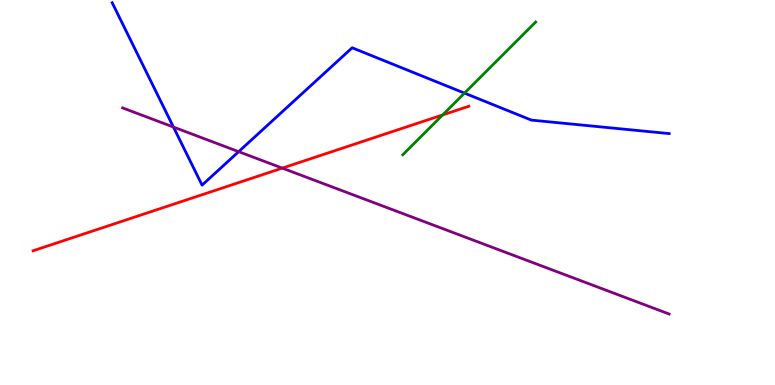[{'lines': ['blue', 'red'], 'intersections': []}, {'lines': ['green', 'red'], 'intersections': [{'x': 5.71, 'y': 7.02}]}, {'lines': ['purple', 'red'], 'intersections': [{'x': 3.64, 'y': 5.63}]}, {'lines': ['blue', 'green'], 'intersections': [{'x': 5.99, 'y': 7.58}]}, {'lines': ['blue', 'purple'], 'intersections': [{'x': 2.24, 'y': 6.7}, {'x': 3.08, 'y': 6.06}]}, {'lines': ['green', 'purple'], 'intersections': []}]